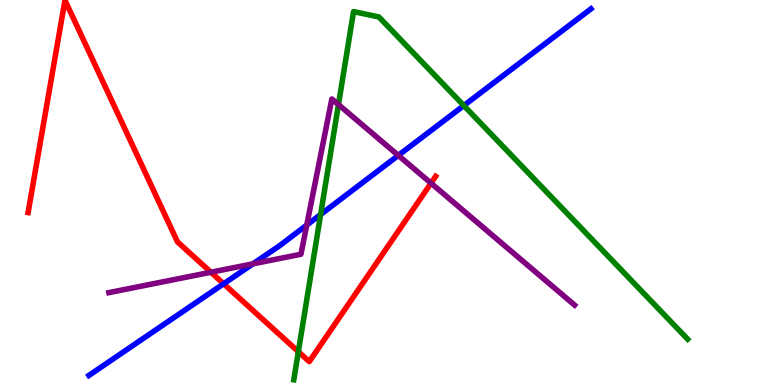[{'lines': ['blue', 'red'], 'intersections': [{'x': 2.89, 'y': 2.63}]}, {'lines': ['green', 'red'], 'intersections': [{'x': 3.85, 'y': 0.866}]}, {'lines': ['purple', 'red'], 'intersections': [{'x': 2.72, 'y': 2.93}, {'x': 5.56, 'y': 5.24}]}, {'lines': ['blue', 'green'], 'intersections': [{'x': 4.14, 'y': 4.43}, {'x': 5.98, 'y': 7.26}]}, {'lines': ['blue', 'purple'], 'intersections': [{'x': 3.26, 'y': 3.15}, {'x': 3.96, 'y': 4.15}, {'x': 5.14, 'y': 5.96}]}, {'lines': ['green', 'purple'], 'intersections': [{'x': 4.37, 'y': 7.28}]}]